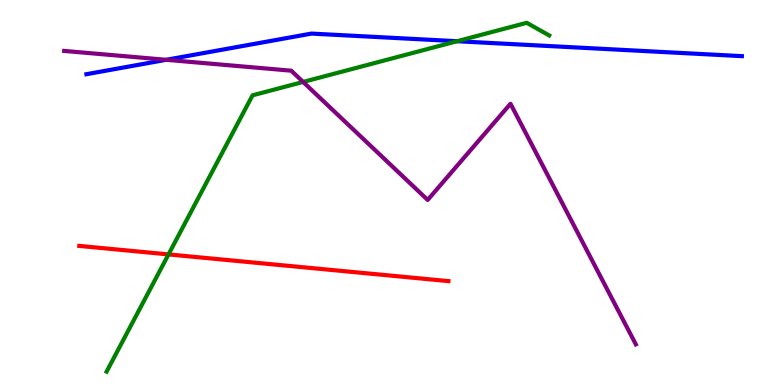[{'lines': ['blue', 'red'], 'intersections': []}, {'lines': ['green', 'red'], 'intersections': [{'x': 2.17, 'y': 3.39}]}, {'lines': ['purple', 'red'], 'intersections': []}, {'lines': ['blue', 'green'], 'intersections': [{'x': 5.9, 'y': 8.93}]}, {'lines': ['blue', 'purple'], 'intersections': [{'x': 2.14, 'y': 8.45}]}, {'lines': ['green', 'purple'], 'intersections': [{'x': 3.91, 'y': 7.87}]}]